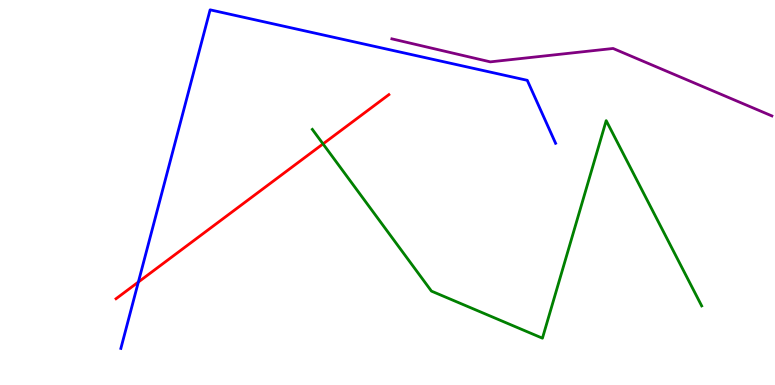[{'lines': ['blue', 'red'], 'intersections': [{'x': 1.79, 'y': 2.67}]}, {'lines': ['green', 'red'], 'intersections': [{'x': 4.17, 'y': 6.26}]}, {'lines': ['purple', 'red'], 'intersections': []}, {'lines': ['blue', 'green'], 'intersections': []}, {'lines': ['blue', 'purple'], 'intersections': []}, {'lines': ['green', 'purple'], 'intersections': []}]